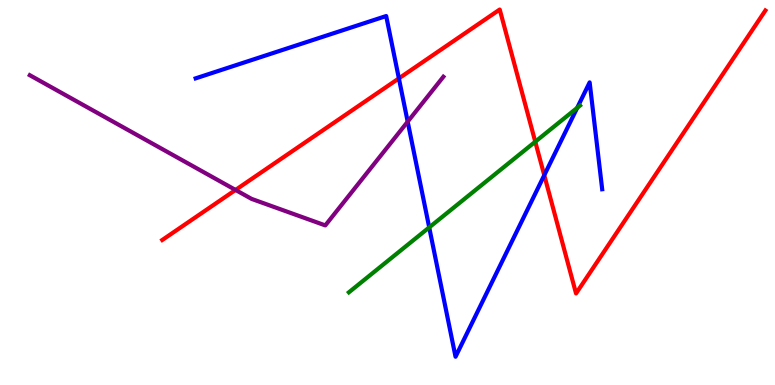[{'lines': ['blue', 'red'], 'intersections': [{'x': 5.15, 'y': 7.96}, {'x': 7.02, 'y': 5.45}]}, {'lines': ['green', 'red'], 'intersections': [{'x': 6.91, 'y': 6.32}]}, {'lines': ['purple', 'red'], 'intersections': [{'x': 3.04, 'y': 5.07}]}, {'lines': ['blue', 'green'], 'intersections': [{'x': 5.54, 'y': 4.09}, {'x': 7.45, 'y': 7.2}]}, {'lines': ['blue', 'purple'], 'intersections': [{'x': 5.26, 'y': 6.84}]}, {'lines': ['green', 'purple'], 'intersections': []}]